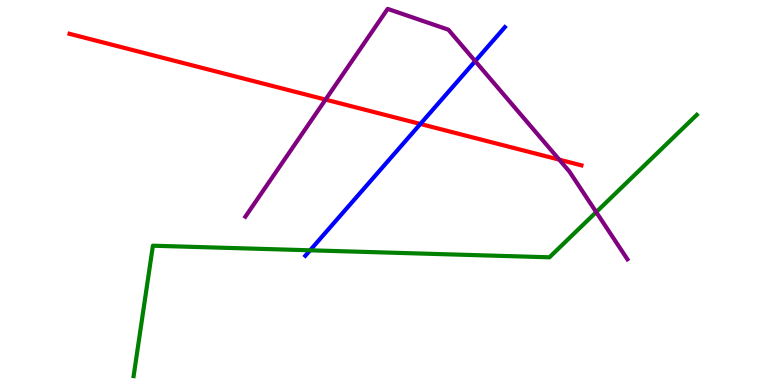[{'lines': ['blue', 'red'], 'intersections': [{'x': 5.42, 'y': 6.78}]}, {'lines': ['green', 'red'], 'intersections': []}, {'lines': ['purple', 'red'], 'intersections': [{'x': 4.2, 'y': 7.41}, {'x': 7.22, 'y': 5.85}]}, {'lines': ['blue', 'green'], 'intersections': [{'x': 4.0, 'y': 3.5}]}, {'lines': ['blue', 'purple'], 'intersections': [{'x': 6.13, 'y': 8.41}]}, {'lines': ['green', 'purple'], 'intersections': [{'x': 7.69, 'y': 4.49}]}]